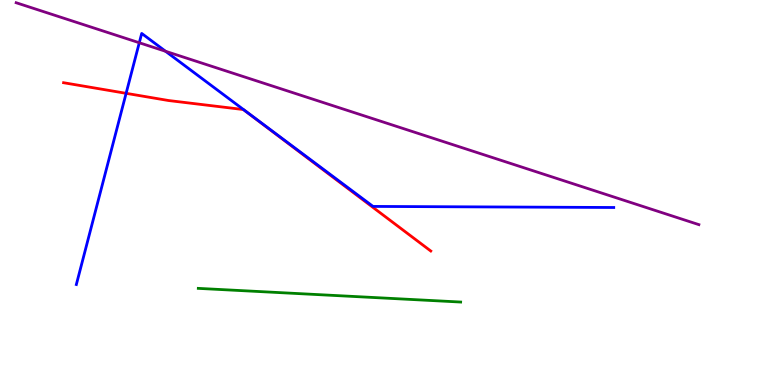[{'lines': ['blue', 'red'], 'intersections': [{'x': 1.63, 'y': 7.58}]}, {'lines': ['green', 'red'], 'intersections': []}, {'lines': ['purple', 'red'], 'intersections': []}, {'lines': ['blue', 'green'], 'intersections': []}, {'lines': ['blue', 'purple'], 'intersections': [{'x': 1.8, 'y': 8.89}, {'x': 2.14, 'y': 8.67}]}, {'lines': ['green', 'purple'], 'intersections': []}]